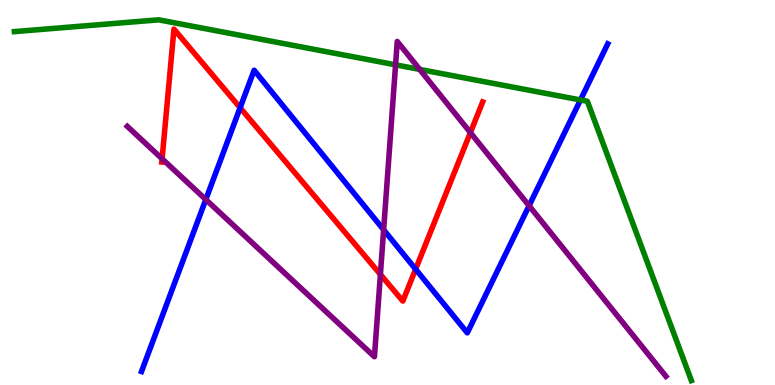[{'lines': ['blue', 'red'], 'intersections': [{'x': 3.1, 'y': 7.2}, {'x': 5.36, 'y': 3.01}]}, {'lines': ['green', 'red'], 'intersections': []}, {'lines': ['purple', 'red'], 'intersections': [{'x': 2.09, 'y': 5.88}, {'x': 4.91, 'y': 2.87}, {'x': 6.07, 'y': 6.56}]}, {'lines': ['blue', 'green'], 'intersections': [{'x': 7.49, 'y': 7.4}]}, {'lines': ['blue', 'purple'], 'intersections': [{'x': 2.66, 'y': 4.82}, {'x': 4.95, 'y': 4.03}, {'x': 6.83, 'y': 4.66}]}, {'lines': ['green', 'purple'], 'intersections': [{'x': 5.1, 'y': 8.32}, {'x': 5.42, 'y': 8.2}]}]